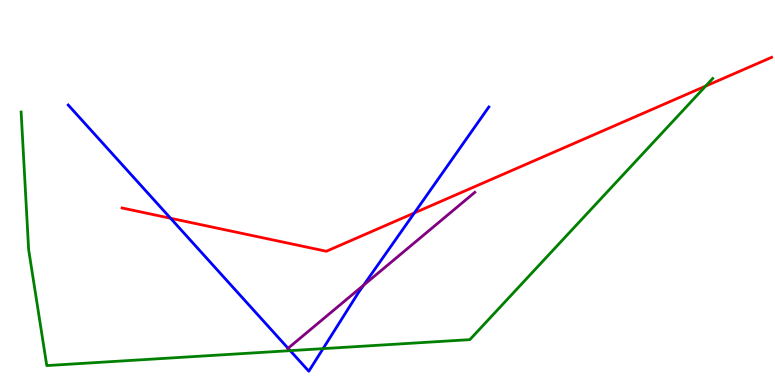[{'lines': ['blue', 'red'], 'intersections': [{'x': 2.2, 'y': 4.33}, {'x': 5.35, 'y': 4.47}]}, {'lines': ['green', 'red'], 'intersections': [{'x': 9.11, 'y': 7.76}]}, {'lines': ['purple', 'red'], 'intersections': []}, {'lines': ['blue', 'green'], 'intersections': [{'x': 3.74, 'y': 0.892}, {'x': 4.17, 'y': 0.945}]}, {'lines': ['blue', 'purple'], 'intersections': [{'x': 3.72, 'y': 0.954}, {'x': 4.69, 'y': 2.59}]}, {'lines': ['green', 'purple'], 'intersections': []}]